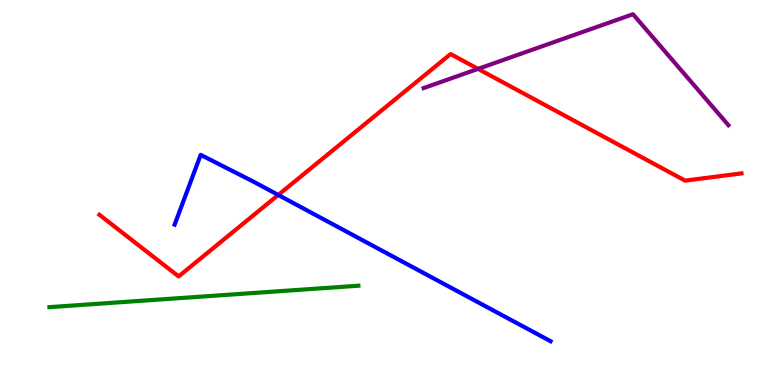[{'lines': ['blue', 'red'], 'intersections': [{'x': 3.59, 'y': 4.94}]}, {'lines': ['green', 'red'], 'intersections': []}, {'lines': ['purple', 'red'], 'intersections': [{'x': 6.17, 'y': 8.21}]}, {'lines': ['blue', 'green'], 'intersections': []}, {'lines': ['blue', 'purple'], 'intersections': []}, {'lines': ['green', 'purple'], 'intersections': []}]